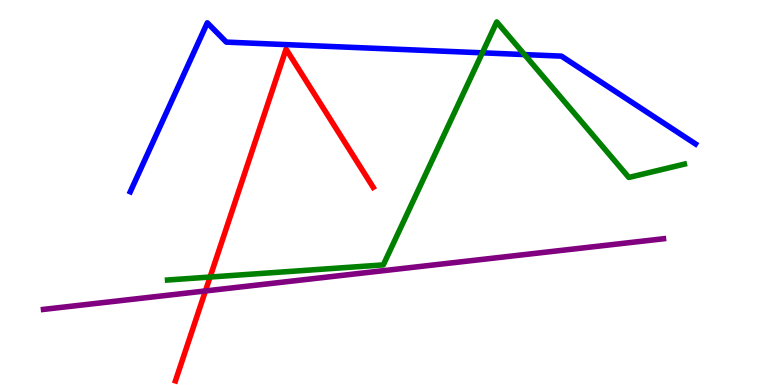[{'lines': ['blue', 'red'], 'intersections': []}, {'lines': ['green', 'red'], 'intersections': [{'x': 2.71, 'y': 2.8}]}, {'lines': ['purple', 'red'], 'intersections': [{'x': 2.65, 'y': 2.44}]}, {'lines': ['blue', 'green'], 'intersections': [{'x': 6.22, 'y': 8.63}, {'x': 6.77, 'y': 8.58}]}, {'lines': ['blue', 'purple'], 'intersections': []}, {'lines': ['green', 'purple'], 'intersections': []}]